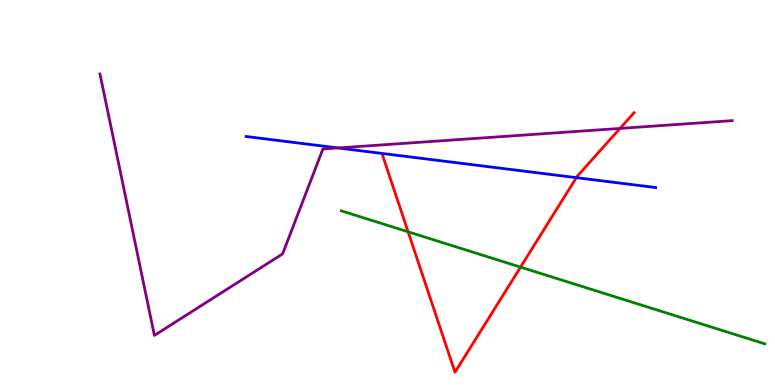[{'lines': ['blue', 'red'], 'intersections': [{'x': 7.44, 'y': 5.39}]}, {'lines': ['green', 'red'], 'intersections': [{'x': 5.27, 'y': 3.98}, {'x': 6.72, 'y': 3.06}]}, {'lines': ['purple', 'red'], 'intersections': [{'x': 8.0, 'y': 6.66}]}, {'lines': ['blue', 'green'], 'intersections': []}, {'lines': ['blue', 'purple'], 'intersections': [{'x': 4.36, 'y': 6.16}]}, {'lines': ['green', 'purple'], 'intersections': []}]